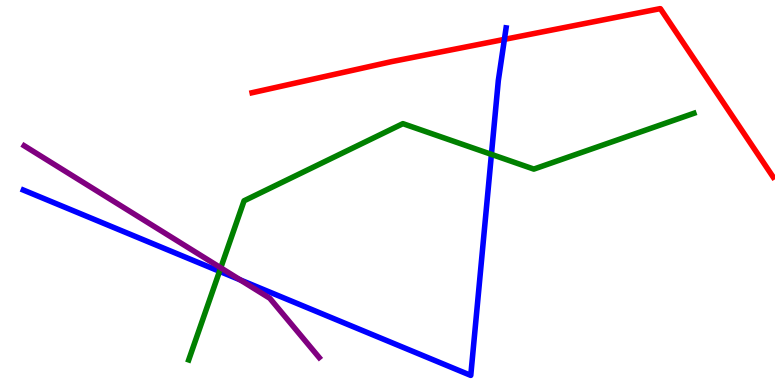[{'lines': ['blue', 'red'], 'intersections': [{'x': 6.51, 'y': 8.98}]}, {'lines': ['green', 'red'], 'intersections': []}, {'lines': ['purple', 'red'], 'intersections': []}, {'lines': ['blue', 'green'], 'intersections': [{'x': 2.83, 'y': 2.95}, {'x': 6.34, 'y': 5.99}]}, {'lines': ['blue', 'purple'], 'intersections': [{'x': 3.1, 'y': 2.73}]}, {'lines': ['green', 'purple'], 'intersections': [{'x': 2.85, 'y': 3.04}]}]